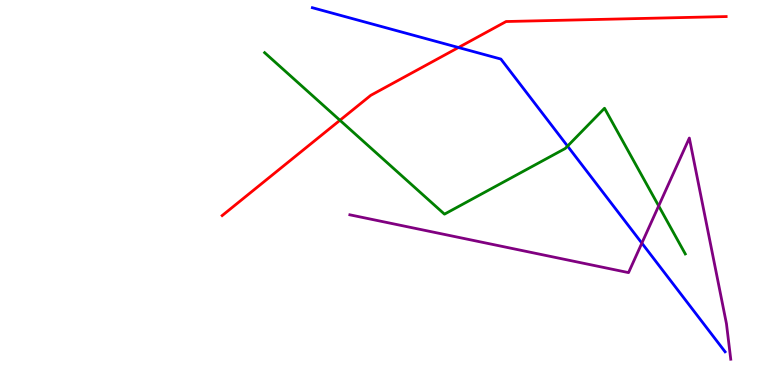[{'lines': ['blue', 'red'], 'intersections': [{'x': 5.92, 'y': 8.77}]}, {'lines': ['green', 'red'], 'intersections': [{'x': 4.39, 'y': 6.88}]}, {'lines': ['purple', 'red'], 'intersections': []}, {'lines': ['blue', 'green'], 'intersections': [{'x': 7.32, 'y': 6.21}]}, {'lines': ['blue', 'purple'], 'intersections': [{'x': 8.28, 'y': 3.68}]}, {'lines': ['green', 'purple'], 'intersections': [{'x': 8.5, 'y': 4.65}]}]